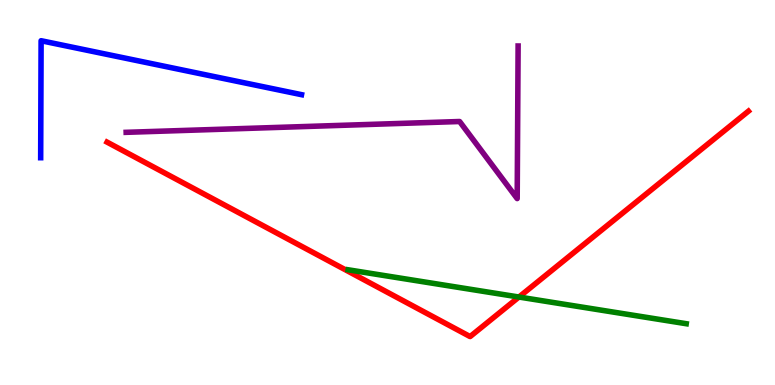[{'lines': ['blue', 'red'], 'intersections': []}, {'lines': ['green', 'red'], 'intersections': [{'x': 6.7, 'y': 2.28}]}, {'lines': ['purple', 'red'], 'intersections': []}, {'lines': ['blue', 'green'], 'intersections': []}, {'lines': ['blue', 'purple'], 'intersections': []}, {'lines': ['green', 'purple'], 'intersections': []}]